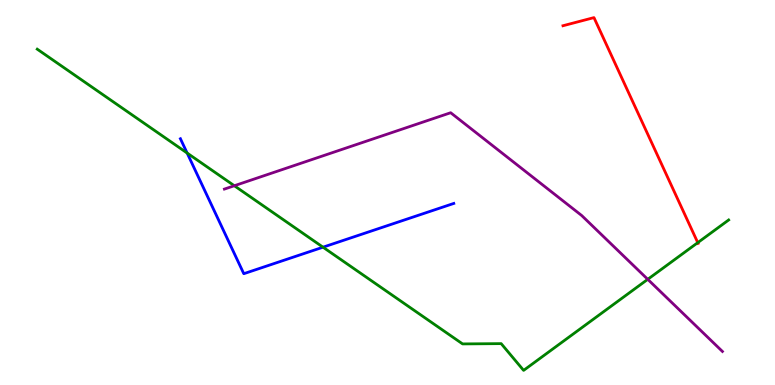[{'lines': ['blue', 'red'], 'intersections': []}, {'lines': ['green', 'red'], 'intersections': [{'x': 9.0, 'y': 3.7}]}, {'lines': ['purple', 'red'], 'intersections': []}, {'lines': ['blue', 'green'], 'intersections': [{'x': 2.41, 'y': 6.03}, {'x': 4.17, 'y': 3.58}]}, {'lines': ['blue', 'purple'], 'intersections': []}, {'lines': ['green', 'purple'], 'intersections': [{'x': 3.02, 'y': 5.18}, {'x': 8.36, 'y': 2.74}]}]